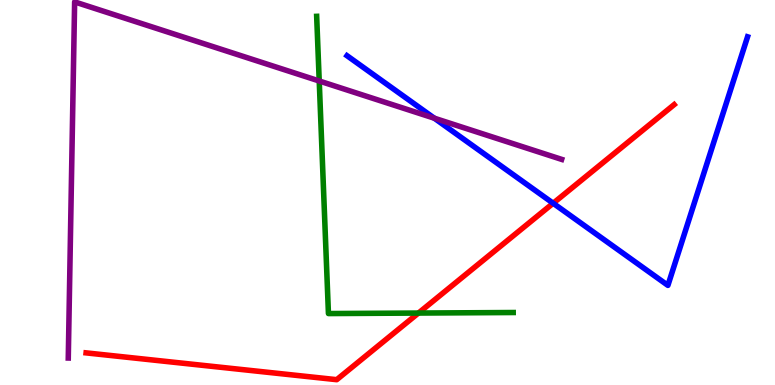[{'lines': ['blue', 'red'], 'intersections': [{'x': 7.14, 'y': 4.72}]}, {'lines': ['green', 'red'], 'intersections': [{'x': 5.4, 'y': 1.87}]}, {'lines': ['purple', 'red'], 'intersections': []}, {'lines': ['blue', 'green'], 'intersections': []}, {'lines': ['blue', 'purple'], 'intersections': [{'x': 5.6, 'y': 6.93}]}, {'lines': ['green', 'purple'], 'intersections': [{'x': 4.12, 'y': 7.9}]}]